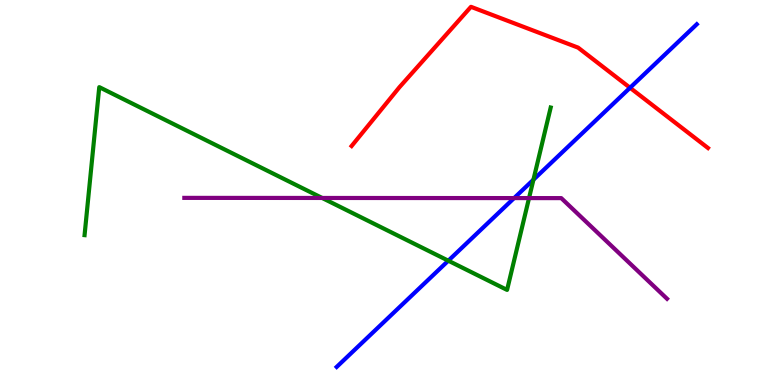[{'lines': ['blue', 'red'], 'intersections': [{'x': 8.13, 'y': 7.72}]}, {'lines': ['green', 'red'], 'intersections': []}, {'lines': ['purple', 'red'], 'intersections': []}, {'lines': ['blue', 'green'], 'intersections': [{'x': 5.78, 'y': 3.23}, {'x': 6.88, 'y': 5.33}]}, {'lines': ['blue', 'purple'], 'intersections': [{'x': 6.63, 'y': 4.85}]}, {'lines': ['green', 'purple'], 'intersections': [{'x': 4.16, 'y': 4.86}, {'x': 6.83, 'y': 4.85}]}]